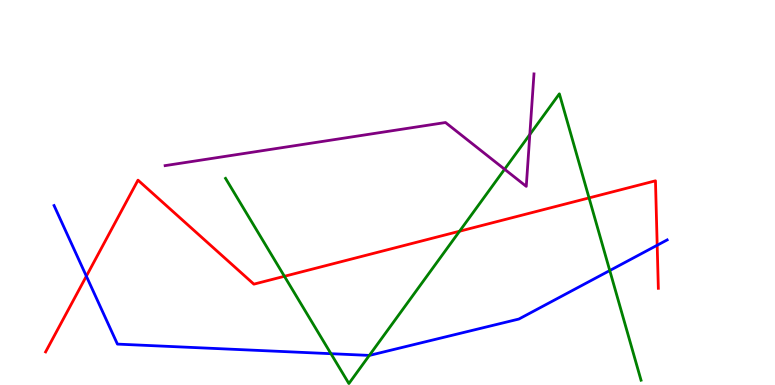[{'lines': ['blue', 'red'], 'intersections': [{'x': 1.11, 'y': 2.83}, {'x': 8.48, 'y': 3.63}]}, {'lines': ['green', 'red'], 'intersections': [{'x': 3.67, 'y': 2.82}, {'x': 5.93, 'y': 3.99}, {'x': 7.6, 'y': 4.86}]}, {'lines': ['purple', 'red'], 'intersections': []}, {'lines': ['blue', 'green'], 'intersections': [{'x': 4.27, 'y': 0.813}, {'x': 4.77, 'y': 0.768}, {'x': 7.87, 'y': 2.97}]}, {'lines': ['blue', 'purple'], 'intersections': []}, {'lines': ['green', 'purple'], 'intersections': [{'x': 6.51, 'y': 5.6}, {'x': 6.84, 'y': 6.51}]}]